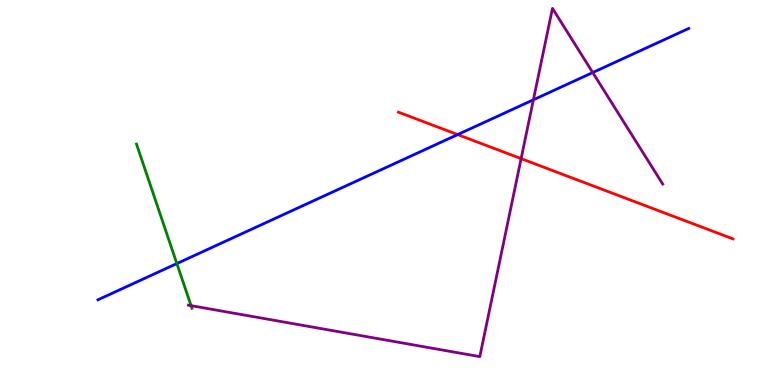[{'lines': ['blue', 'red'], 'intersections': [{'x': 5.91, 'y': 6.5}]}, {'lines': ['green', 'red'], 'intersections': []}, {'lines': ['purple', 'red'], 'intersections': [{'x': 6.72, 'y': 5.88}]}, {'lines': ['blue', 'green'], 'intersections': [{'x': 2.28, 'y': 3.15}]}, {'lines': ['blue', 'purple'], 'intersections': [{'x': 6.88, 'y': 7.41}, {'x': 7.65, 'y': 8.12}]}, {'lines': ['green', 'purple'], 'intersections': [{'x': 2.47, 'y': 2.06}]}]